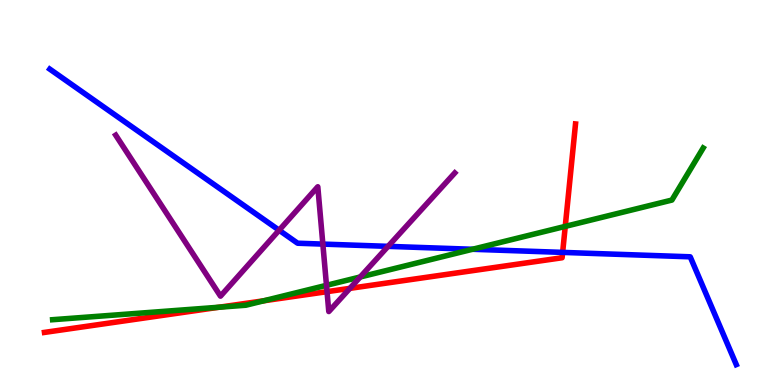[{'lines': ['blue', 'red'], 'intersections': [{'x': 7.26, 'y': 3.44}]}, {'lines': ['green', 'red'], 'intersections': [{'x': 2.83, 'y': 2.02}, {'x': 3.4, 'y': 2.19}, {'x': 7.29, 'y': 4.12}]}, {'lines': ['purple', 'red'], 'intersections': [{'x': 4.22, 'y': 2.42}, {'x': 4.51, 'y': 2.51}]}, {'lines': ['blue', 'green'], 'intersections': [{'x': 6.1, 'y': 3.53}]}, {'lines': ['blue', 'purple'], 'intersections': [{'x': 3.6, 'y': 4.02}, {'x': 4.17, 'y': 3.66}, {'x': 5.01, 'y': 3.6}]}, {'lines': ['green', 'purple'], 'intersections': [{'x': 4.21, 'y': 2.59}, {'x': 4.65, 'y': 2.81}]}]